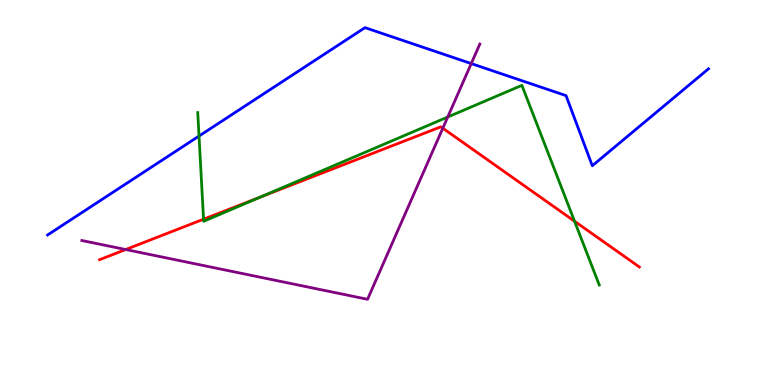[{'lines': ['blue', 'red'], 'intersections': []}, {'lines': ['green', 'red'], 'intersections': [{'x': 2.63, 'y': 4.31}, {'x': 3.35, 'y': 4.87}, {'x': 7.41, 'y': 4.25}]}, {'lines': ['purple', 'red'], 'intersections': [{'x': 1.62, 'y': 3.52}, {'x': 5.71, 'y': 6.67}]}, {'lines': ['blue', 'green'], 'intersections': [{'x': 2.57, 'y': 6.47}]}, {'lines': ['blue', 'purple'], 'intersections': [{'x': 6.08, 'y': 8.35}]}, {'lines': ['green', 'purple'], 'intersections': [{'x': 5.78, 'y': 6.96}]}]